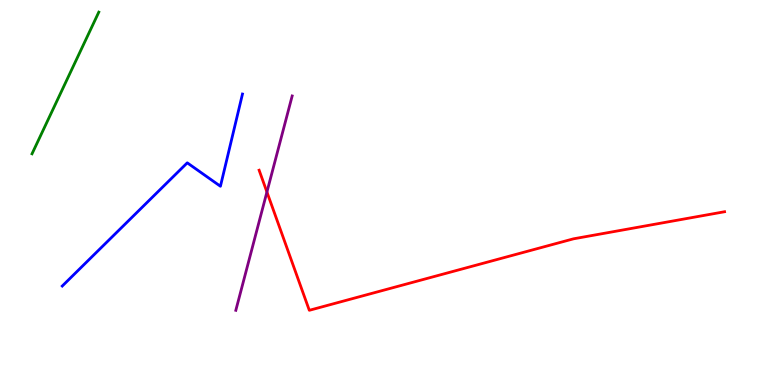[{'lines': ['blue', 'red'], 'intersections': []}, {'lines': ['green', 'red'], 'intersections': []}, {'lines': ['purple', 'red'], 'intersections': [{'x': 3.44, 'y': 5.01}]}, {'lines': ['blue', 'green'], 'intersections': []}, {'lines': ['blue', 'purple'], 'intersections': []}, {'lines': ['green', 'purple'], 'intersections': []}]